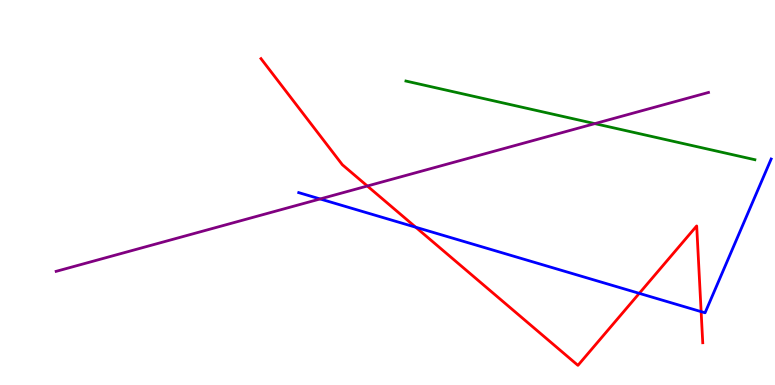[{'lines': ['blue', 'red'], 'intersections': [{'x': 5.36, 'y': 4.1}, {'x': 8.25, 'y': 2.38}, {'x': 9.05, 'y': 1.91}]}, {'lines': ['green', 'red'], 'intersections': []}, {'lines': ['purple', 'red'], 'intersections': [{'x': 4.74, 'y': 5.17}]}, {'lines': ['blue', 'green'], 'intersections': []}, {'lines': ['blue', 'purple'], 'intersections': [{'x': 4.13, 'y': 4.83}]}, {'lines': ['green', 'purple'], 'intersections': [{'x': 7.68, 'y': 6.79}]}]